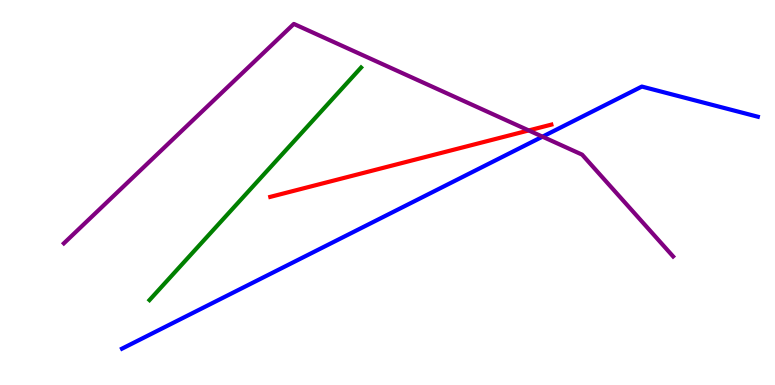[{'lines': ['blue', 'red'], 'intersections': []}, {'lines': ['green', 'red'], 'intersections': []}, {'lines': ['purple', 'red'], 'intersections': [{'x': 6.82, 'y': 6.61}]}, {'lines': ['blue', 'green'], 'intersections': []}, {'lines': ['blue', 'purple'], 'intersections': [{'x': 7.0, 'y': 6.45}]}, {'lines': ['green', 'purple'], 'intersections': []}]